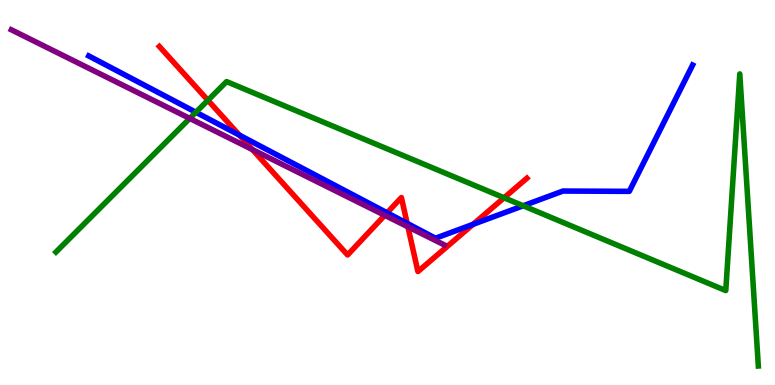[{'lines': ['blue', 'red'], 'intersections': [{'x': 3.09, 'y': 6.49}, {'x': 4.99, 'y': 4.47}, {'x': 5.25, 'y': 4.2}, {'x': 6.1, 'y': 4.17}]}, {'lines': ['green', 'red'], 'intersections': [{'x': 2.68, 'y': 7.4}, {'x': 6.5, 'y': 4.86}]}, {'lines': ['purple', 'red'], 'intersections': [{'x': 3.26, 'y': 6.12}, {'x': 4.96, 'y': 4.41}, {'x': 5.26, 'y': 4.11}]}, {'lines': ['blue', 'green'], 'intersections': [{'x': 2.53, 'y': 7.08}, {'x': 6.75, 'y': 4.66}]}, {'lines': ['blue', 'purple'], 'intersections': []}, {'lines': ['green', 'purple'], 'intersections': [{'x': 2.45, 'y': 6.92}]}]